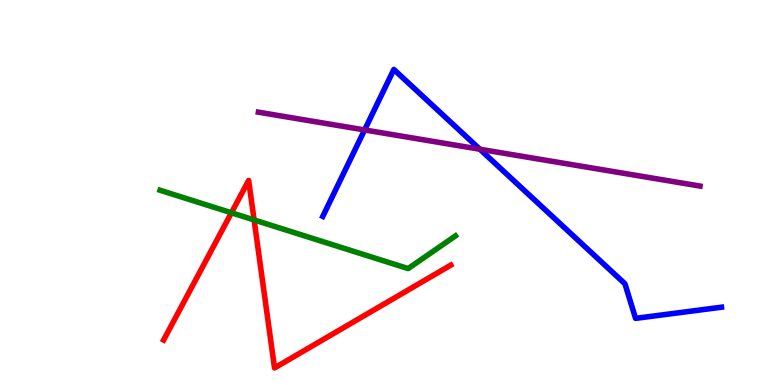[{'lines': ['blue', 'red'], 'intersections': []}, {'lines': ['green', 'red'], 'intersections': [{'x': 2.99, 'y': 4.47}, {'x': 3.28, 'y': 4.29}]}, {'lines': ['purple', 'red'], 'intersections': []}, {'lines': ['blue', 'green'], 'intersections': []}, {'lines': ['blue', 'purple'], 'intersections': [{'x': 4.7, 'y': 6.62}, {'x': 6.19, 'y': 6.12}]}, {'lines': ['green', 'purple'], 'intersections': []}]